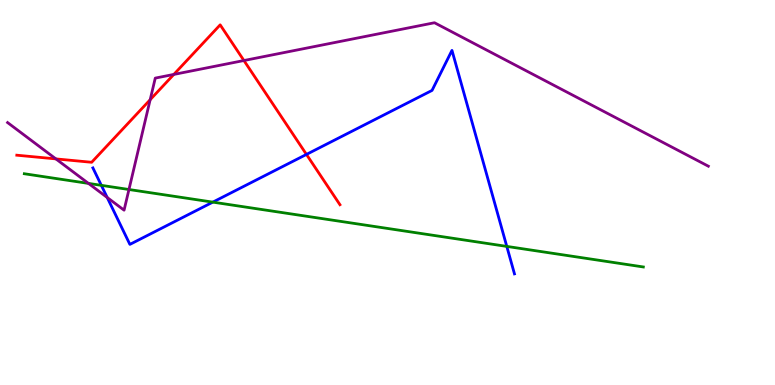[{'lines': ['blue', 'red'], 'intersections': [{'x': 3.95, 'y': 5.99}]}, {'lines': ['green', 'red'], 'intersections': []}, {'lines': ['purple', 'red'], 'intersections': [{'x': 0.721, 'y': 5.87}, {'x': 1.94, 'y': 7.41}, {'x': 2.24, 'y': 8.07}, {'x': 3.15, 'y': 8.43}]}, {'lines': ['blue', 'green'], 'intersections': [{'x': 1.31, 'y': 5.19}, {'x': 2.75, 'y': 4.75}, {'x': 6.54, 'y': 3.6}]}, {'lines': ['blue', 'purple'], 'intersections': [{'x': 1.38, 'y': 4.87}]}, {'lines': ['green', 'purple'], 'intersections': [{'x': 1.14, 'y': 5.24}, {'x': 1.66, 'y': 5.08}]}]